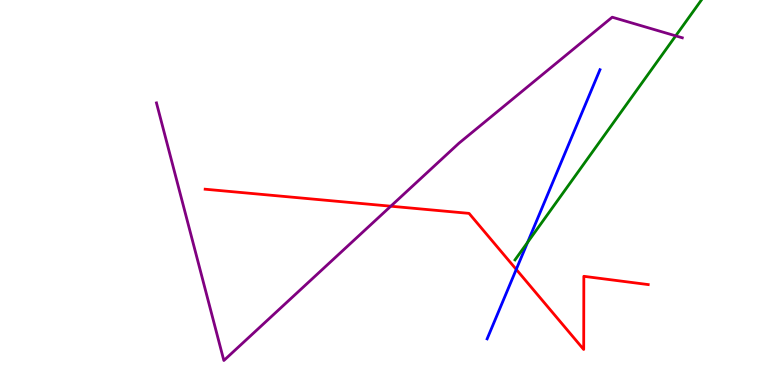[{'lines': ['blue', 'red'], 'intersections': [{'x': 6.66, 'y': 3.0}]}, {'lines': ['green', 'red'], 'intersections': []}, {'lines': ['purple', 'red'], 'intersections': [{'x': 5.04, 'y': 4.64}]}, {'lines': ['blue', 'green'], 'intersections': [{'x': 6.81, 'y': 3.71}]}, {'lines': ['blue', 'purple'], 'intersections': []}, {'lines': ['green', 'purple'], 'intersections': [{'x': 8.72, 'y': 9.07}]}]